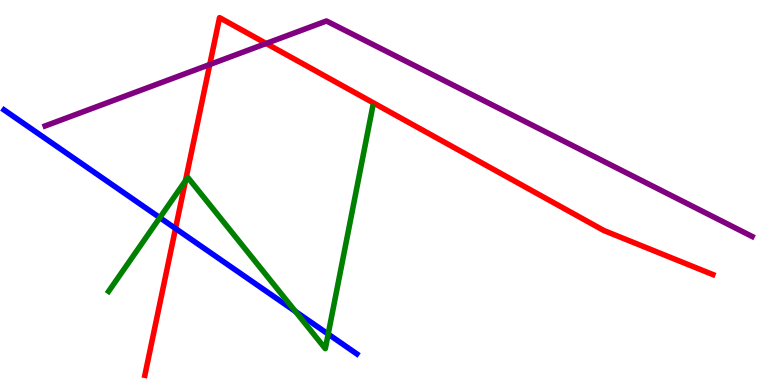[{'lines': ['blue', 'red'], 'intersections': [{'x': 2.26, 'y': 4.06}]}, {'lines': ['green', 'red'], 'intersections': [{'x': 2.39, 'y': 5.31}]}, {'lines': ['purple', 'red'], 'intersections': [{'x': 2.71, 'y': 8.32}, {'x': 3.43, 'y': 8.87}]}, {'lines': ['blue', 'green'], 'intersections': [{'x': 2.06, 'y': 4.35}, {'x': 3.81, 'y': 1.91}, {'x': 4.23, 'y': 1.32}]}, {'lines': ['blue', 'purple'], 'intersections': []}, {'lines': ['green', 'purple'], 'intersections': []}]